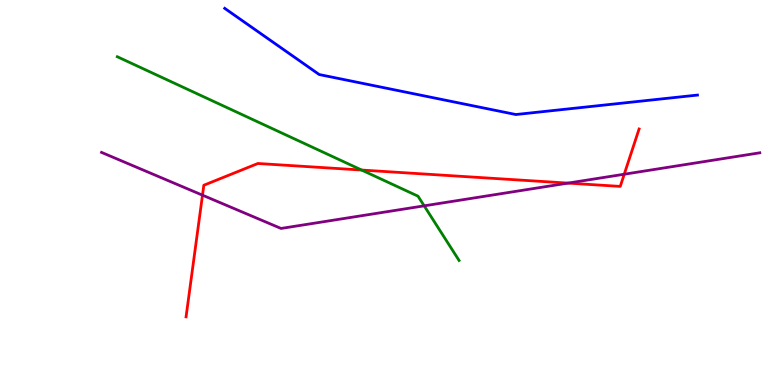[{'lines': ['blue', 'red'], 'intersections': []}, {'lines': ['green', 'red'], 'intersections': [{'x': 4.67, 'y': 5.58}]}, {'lines': ['purple', 'red'], 'intersections': [{'x': 2.61, 'y': 4.93}, {'x': 7.33, 'y': 5.24}, {'x': 8.05, 'y': 5.47}]}, {'lines': ['blue', 'green'], 'intersections': []}, {'lines': ['blue', 'purple'], 'intersections': []}, {'lines': ['green', 'purple'], 'intersections': [{'x': 5.47, 'y': 4.65}]}]